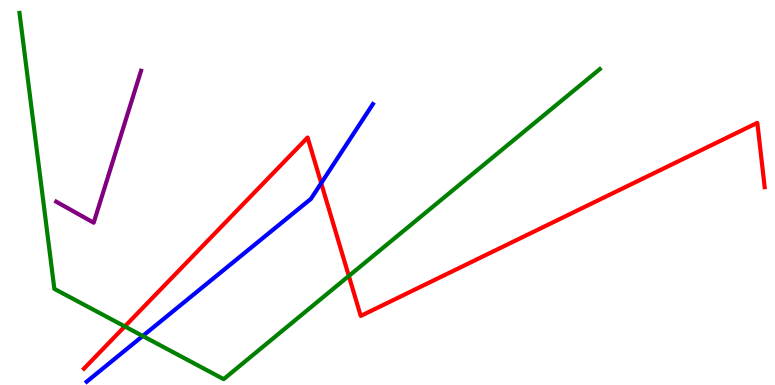[{'lines': ['blue', 'red'], 'intersections': [{'x': 4.14, 'y': 5.24}]}, {'lines': ['green', 'red'], 'intersections': [{'x': 1.61, 'y': 1.52}, {'x': 4.5, 'y': 2.83}]}, {'lines': ['purple', 'red'], 'intersections': []}, {'lines': ['blue', 'green'], 'intersections': [{'x': 1.84, 'y': 1.27}]}, {'lines': ['blue', 'purple'], 'intersections': []}, {'lines': ['green', 'purple'], 'intersections': []}]